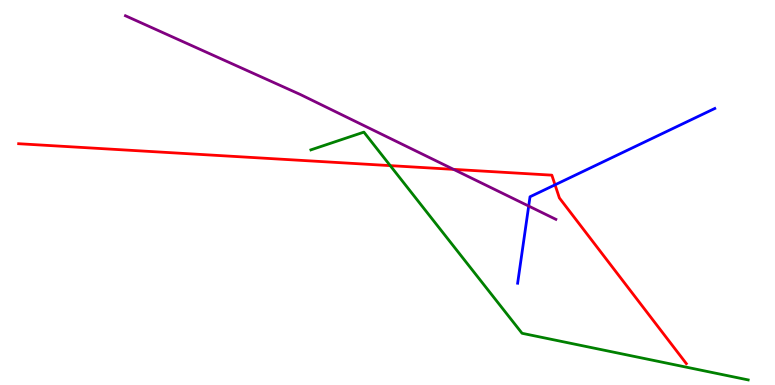[{'lines': ['blue', 'red'], 'intersections': [{'x': 7.16, 'y': 5.2}]}, {'lines': ['green', 'red'], 'intersections': [{'x': 5.04, 'y': 5.7}]}, {'lines': ['purple', 'red'], 'intersections': [{'x': 5.85, 'y': 5.6}]}, {'lines': ['blue', 'green'], 'intersections': []}, {'lines': ['blue', 'purple'], 'intersections': [{'x': 6.82, 'y': 4.65}]}, {'lines': ['green', 'purple'], 'intersections': []}]